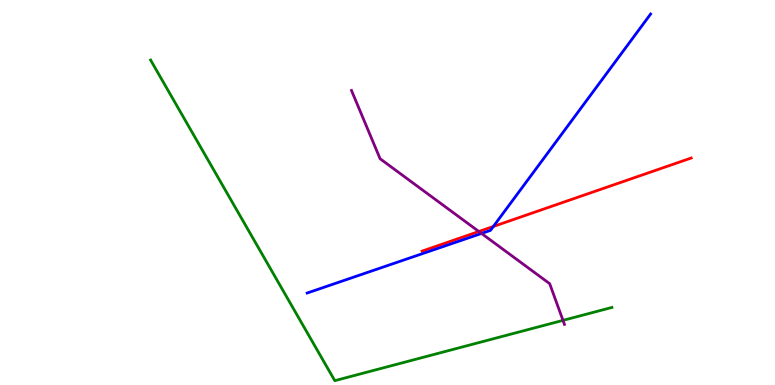[{'lines': ['blue', 'red'], 'intersections': [{'x': 6.37, 'y': 4.12}]}, {'lines': ['green', 'red'], 'intersections': []}, {'lines': ['purple', 'red'], 'intersections': [{'x': 6.18, 'y': 3.99}]}, {'lines': ['blue', 'green'], 'intersections': []}, {'lines': ['blue', 'purple'], 'intersections': [{'x': 6.21, 'y': 3.94}]}, {'lines': ['green', 'purple'], 'intersections': [{'x': 7.26, 'y': 1.68}]}]